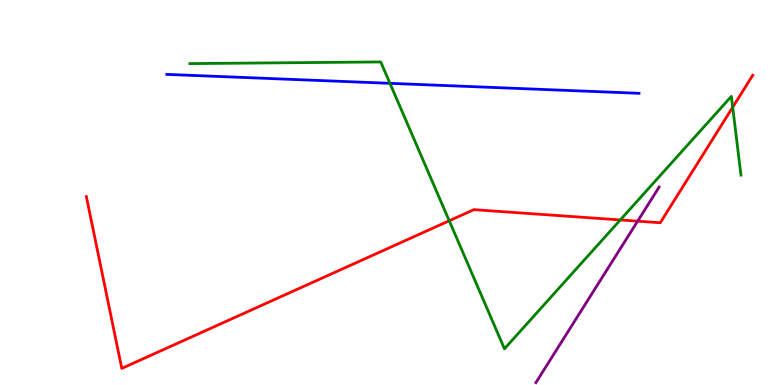[{'lines': ['blue', 'red'], 'intersections': []}, {'lines': ['green', 'red'], 'intersections': [{'x': 5.8, 'y': 4.27}, {'x': 8.0, 'y': 4.29}, {'x': 9.45, 'y': 7.21}]}, {'lines': ['purple', 'red'], 'intersections': [{'x': 8.23, 'y': 4.26}]}, {'lines': ['blue', 'green'], 'intersections': [{'x': 5.03, 'y': 7.84}]}, {'lines': ['blue', 'purple'], 'intersections': []}, {'lines': ['green', 'purple'], 'intersections': []}]